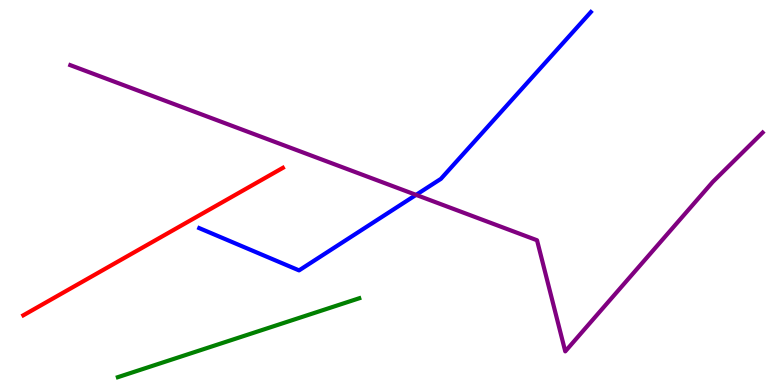[{'lines': ['blue', 'red'], 'intersections': []}, {'lines': ['green', 'red'], 'intersections': []}, {'lines': ['purple', 'red'], 'intersections': []}, {'lines': ['blue', 'green'], 'intersections': []}, {'lines': ['blue', 'purple'], 'intersections': [{'x': 5.37, 'y': 4.94}]}, {'lines': ['green', 'purple'], 'intersections': []}]